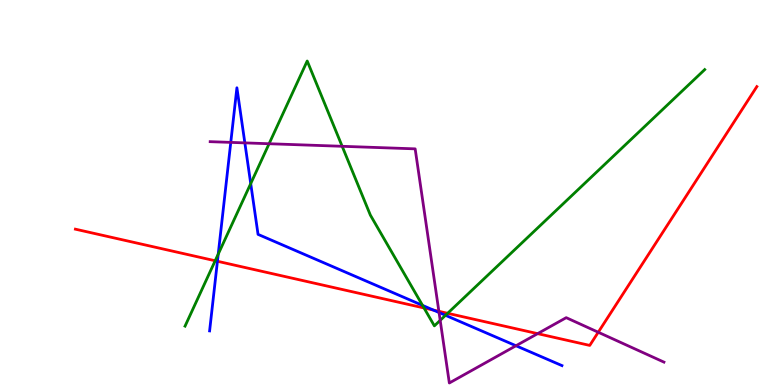[{'lines': ['blue', 'red'], 'intersections': [{'x': 2.81, 'y': 3.21}, {'x': 5.59, 'y': 1.95}]}, {'lines': ['green', 'red'], 'intersections': [{'x': 2.78, 'y': 3.23}, {'x': 5.47, 'y': 2.0}, {'x': 5.78, 'y': 1.86}]}, {'lines': ['purple', 'red'], 'intersections': [{'x': 5.66, 'y': 1.91}, {'x': 6.94, 'y': 1.33}, {'x': 7.72, 'y': 1.37}]}, {'lines': ['blue', 'green'], 'intersections': [{'x': 2.82, 'y': 3.4}, {'x': 3.24, 'y': 5.23}, {'x': 5.45, 'y': 2.07}, {'x': 5.75, 'y': 1.81}]}, {'lines': ['blue', 'purple'], 'intersections': [{'x': 2.98, 'y': 6.3}, {'x': 3.16, 'y': 6.29}, {'x': 5.67, 'y': 1.88}, {'x': 6.66, 'y': 1.02}]}, {'lines': ['green', 'purple'], 'intersections': [{'x': 3.47, 'y': 6.27}, {'x': 4.42, 'y': 6.2}, {'x': 5.68, 'y': 1.68}]}]